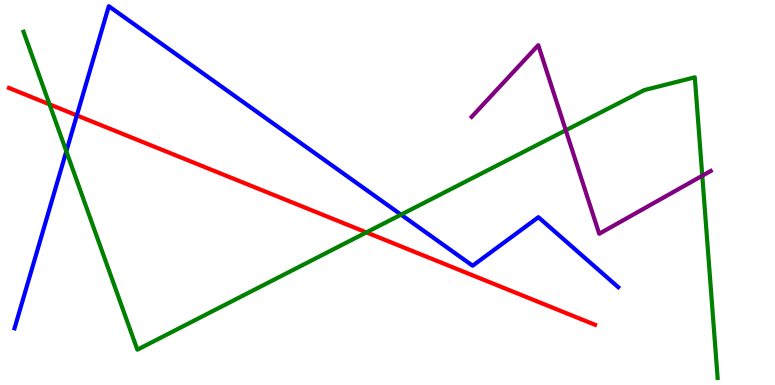[{'lines': ['blue', 'red'], 'intersections': [{'x': 0.992, 'y': 7.0}]}, {'lines': ['green', 'red'], 'intersections': [{'x': 0.639, 'y': 7.29}, {'x': 4.73, 'y': 3.96}]}, {'lines': ['purple', 'red'], 'intersections': []}, {'lines': ['blue', 'green'], 'intersections': [{'x': 0.856, 'y': 6.07}, {'x': 5.17, 'y': 4.42}]}, {'lines': ['blue', 'purple'], 'intersections': []}, {'lines': ['green', 'purple'], 'intersections': [{'x': 7.3, 'y': 6.62}, {'x': 9.06, 'y': 5.44}]}]